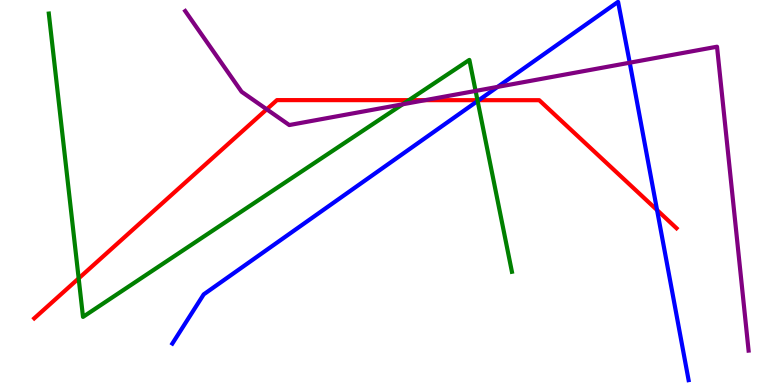[{'lines': ['blue', 'red'], 'intersections': [{'x': 6.18, 'y': 7.4}, {'x': 8.48, 'y': 4.54}]}, {'lines': ['green', 'red'], 'intersections': [{'x': 1.02, 'y': 2.77}, {'x': 5.28, 'y': 7.4}, {'x': 6.16, 'y': 7.4}]}, {'lines': ['purple', 'red'], 'intersections': [{'x': 3.44, 'y': 7.16}, {'x': 5.49, 'y': 7.4}]}, {'lines': ['blue', 'green'], 'intersections': [{'x': 6.16, 'y': 7.38}]}, {'lines': ['blue', 'purple'], 'intersections': [{'x': 6.42, 'y': 7.74}, {'x': 8.13, 'y': 8.37}]}, {'lines': ['green', 'purple'], 'intersections': [{'x': 5.2, 'y': 7.29}, {'x': 6.14, 'y': 7.64}]}]